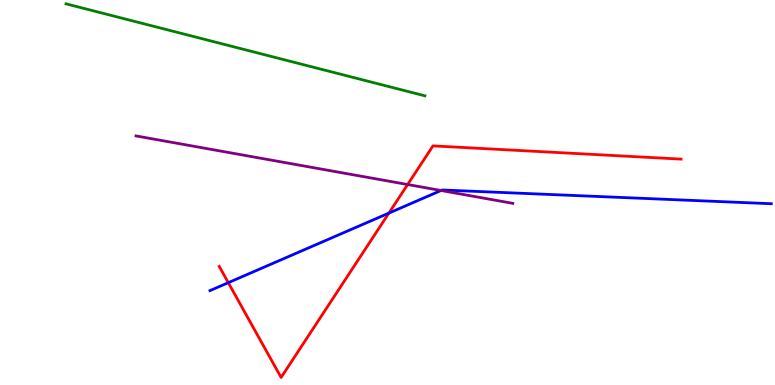[{'lines': ['blue', 'red'], 'intersections': [{'x': 2.95, 'y': 2.66}, {'x': 5.02, 'y': 4.47}]}, {'lines': ['green', 'red'], 'intersections': []}, {'lines': ['purple', 'red'], 'intersections': [{'x': 5.26, 'y': 5.21}]}, {'lines': ['blue', 'green'], 'intersections': []}, {'lines': ['blue', 'purple'], 'intersections': [{'x': 5.69, 'y': 5.05}]}, {'lines': ['green', 'purple'], 'intersections': []}]